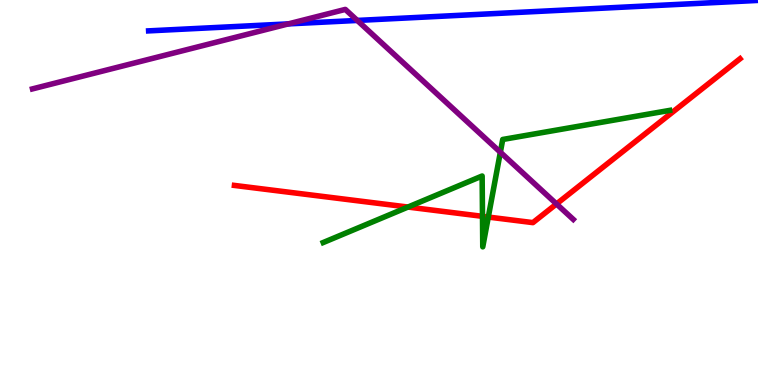[{'lines': ['blue', 'red'], 'intersections': []}, {'lines': ['green', 'red'], 'intersections': [{'x': 5.26, 'y': 4.62}, {'x': 6.23, 'y': 4.38}, {'x': 6.3, 'y': 4.36}]}, {'lines': ['purple', 'red'], 'intersections': [{'x': 7.18, 'y': 4.7}]}, {'lines': ['blue', 'green'], 'intersections': []}, {'lines': ['blue', 'purple'], 'intersections': [{'x': 3.72, 'y': 9.38}, {'x': 4.61, 'y': 9.47}]}, {'lines': ['green', 'purple'], 'intersections': [{'x': 6.46, 'y': 6.05}]}]